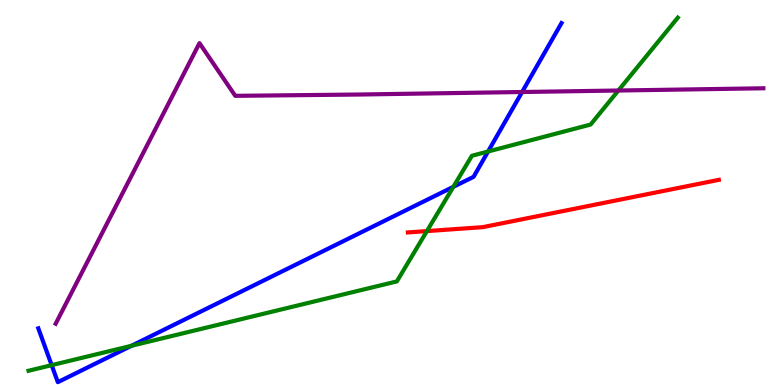[{'lines': ['blue', 'red'], 'intersections': []}, {'lines': ['green', 'red'], 'intersections': [{'x': 5.51, 'y': 4.0}]}, {'lines': ['purple', 'red'], 'intersections': []}, {'lines': ['blue', 'green'], 'intersections': [{'x': 0.667, 'y': 0.515}, {'x': 1.7, 'y': 1.02}, {'x': 5.85, 'y': 5.15}, {'x': 6.3, 'y': 6.06}]}, {'lines': ['blue', 'purple'], 'intersections': [{'x': 6.74, 'y': 7.61}]}, {'lines': ['green', 'purple'], 'intersections': [{'x': 7.98, 'y': 7.65}]}]